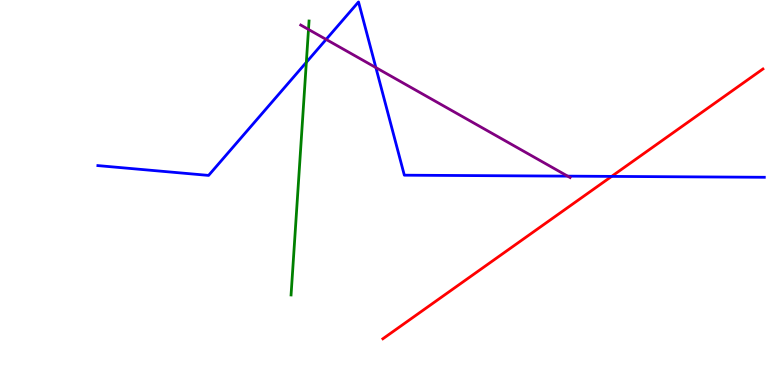[{'lines': ['blue', 'red'], 'intersections': [{'x': 7.89, 'y': 5.42}]}, {'lines': ['green', 'red'], 'intersections': []}, {'lines': ['purple', 'red'], 'intersections': []}, {'lines': ['blue', 'green'], 'intersections': [{'x': 3.95, 'y': 8.38}]}, {'lines': ['blue', 'purple'], 'intersections': [{'x': 4.21, 'y': 8.98}, {'x': 4.85, 'y': 8.24}, {'x': 7.32, 'y': 5.42}]}, {'lines': ['green', 'purple'], 'intersections': [{'x': 3.98, 'y': 9.24}]}]